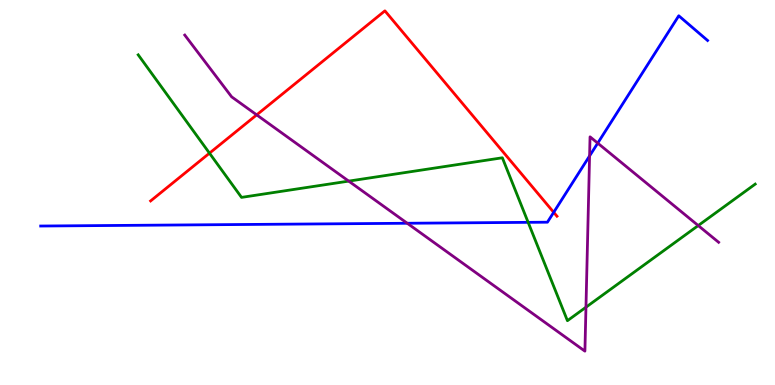[{'lines': ['blue', 'red'], 'intersections': [{'x': 7.14, 'y': 4.49}]}, {'lines': ['green', 'red'], 'intersections': [{'x': 2.7, 'y': 6.02}]}, {'lines': ['purple', 'red'], 'intersections': [{'x': 3.31, 'y': 7.02}]}, {'lines': ['blue', 'green'], 'intersections': [{'x': 6.81, 'y': 4.22}]}, {'lines': ['blue', 'purple'], 'intersections': [{'x': 5.25, 'y': 4.2}, {'x': 7.61, 'y': 5.95}, {'x': 7.71, 'y': 6.28}]}, {'lines': ['green', 'purple'], 'intersections': [{'x': 4.5, 'y': 5.3}, {'x': 7.56, 'y': 2.02}, {'x': 9.01, 'y': 4.14}]}]